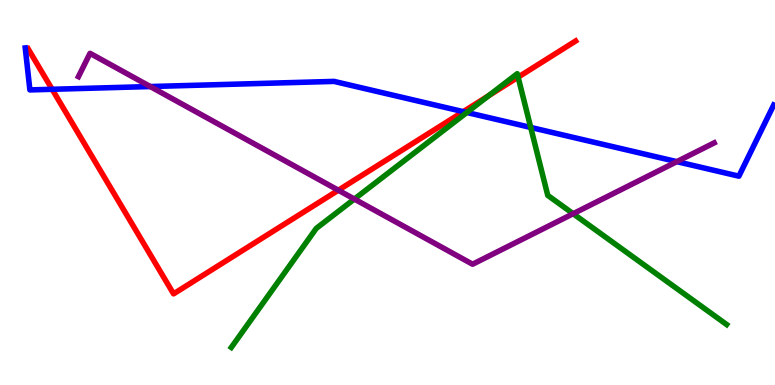[{'lines': ['blue', 'red'], 'intersections': [{'x': 0.673, 'y': 7.68}, {'x': 5.98, 'y': 7.1}]}, {'lines': ['green', 'red'], 'intersections': [{'x': 6.31, 'y': 7.51}, {'x': 6.69, 'y': 8.0}]}, {'lines': ['purple', 'red'], 'intersections': [{'x': 4.37, 'y': 5.06}]}, {'lines': ['blue', 'green'], 'intersections': [{'x': 6.02, 'y': 7.08}, {'x': 6.85, 'y': 6.69}]}, {'lines': ['blue', 'purple'], 'intersections': [{'x': 1.94, 'y': 7.75}, {'x': 8.73, 'y': 5.8}]}, {'lines': ['green', 'purple'], 'intersections': [{'x': 4.57, 'y': 4.83}, {'x': 7.4, 'y': 4.45}]}]